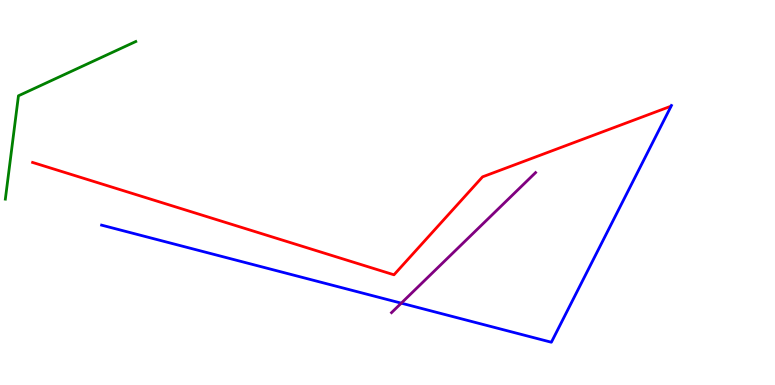[{'lines': ['blue', 'red'], 'intersections': []}, {'lines': ['green', 'red'], 'intersections': []}, {'lines': ['purple', 'red'], 'intersections': []}, {'lines': ['blue', 'green'], 'intersections': []}, {'lines': ['blue', 'purple'], 'intersections': [{'x': 5.18, 'y': 2.13}]}, {'lines': ['green', 'purple'], 'intersections': []}]